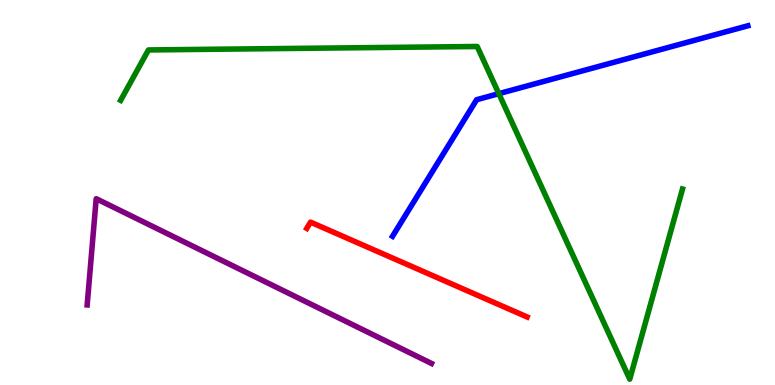[{'lines': ['blue', 'red'], 'intersections': []}, {'lines': ['green', 'red'], 'intersections': []}, {'lines': ['purple', 'red'], 'intersections': []}, {'lines': ['blue', 'green'], 'intersections': [{'x': 6.44, 'y': 7.57}]}, {'lines': ['blue', 'purple'], 'intersections': []}, {'lines': ['green', 'purple'], 'intersections': []}]